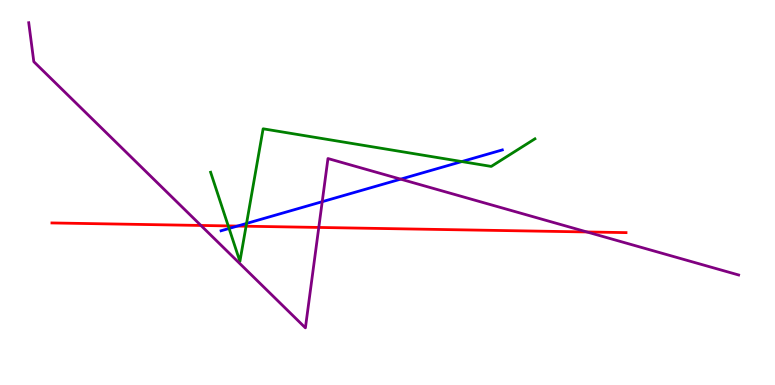[{'lines': ['blue', 'red'], 'intersections': [{'x': 3.06, 'y': 4.13}]}, {'lines': ['green', 'red'], 'intersections': [{'x': 2.95, 'y': 4.13}, {'x': 3.18, 'y': 4.12}]}, {'lines': ['purple', 'red'], 'intersections': [{'x': 2.59, 'y': 4.14}, {'x': 4.11, 'y': 4.09}, {'x': 7.57, 'y': 3.98}]}, {'lines': ['blue', 'green'], 'intersections': [{'x': 2.96, 'y': 4.07}, {'x': 3.18, 'y': 4.2}, {'x': 5.96, 'y': 5.8}]}, {'lines': ['blue', 'purple'], 'intersections': [{'x': 4.16, 'y': 4.76}, {'x': 5.17, 'y': 5.35}]}, {'lines': ['green', 'purple'], 'intersections': []}]